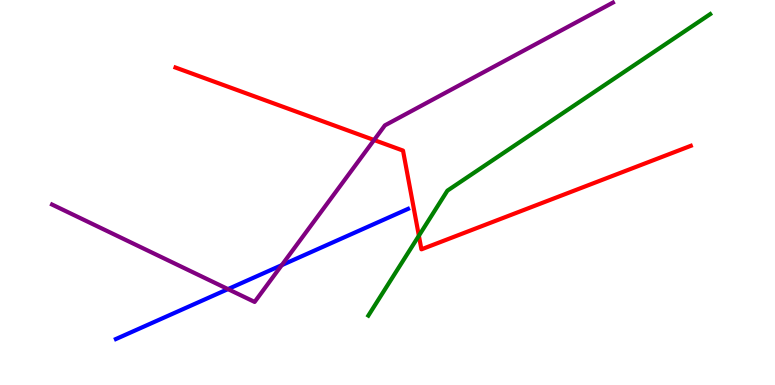[{'lines': ['blue', 'red'], 'intersections': []}, {'lines': ['green', 'red'], 'intersections': [{'x': 5.4, 'y': 3.88}]}, {'lines': ['purple', 'red'], 'intersections': [{'x': 4.83, 'y': 6.36}]}, {'lines': ['blue', 'green'], 'intersections': []}, {'lines': ['blue', 'purple'], 'intersections': [{'x': 2.94, 'y': 2.49}, {'x': 3.64, 'y': 3.11}]}, {'lines': ['green', 'purple'], 'intersections': []}]